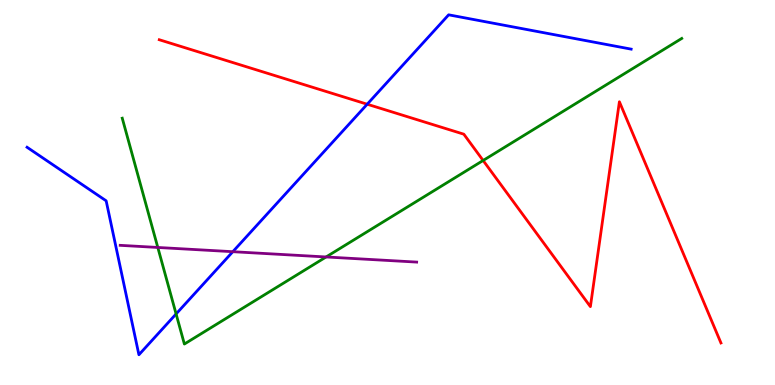[{'lines': ['blue', 'red'], 'intersections': [{'x': 4.74, 'y': 7.29}]}, {'lines': ['green', 'red'], 'intersections': [{'x': 6.23, 'y': 5.83}]}, {'lines': ['purple', 'red'], 'intersections': []}, {'lines': ['blue', 'green'], 'intersections': [{'x': 2.27, 'y': 1.85}]}, {'lines': ['blue', 'purple'], 'intersections': [{'x': 3.0, 'y': 3.46}]}, {'lines': ['green', 'purple'], 'intersections': [{'x': 2.04, 'y': 3.57}, {'x': 4.21, 'y': 3.33}]}]